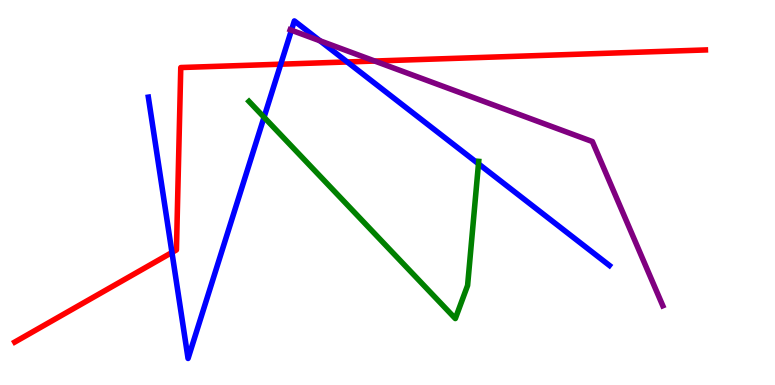[{'lines': ['blue', 'red'], 'intersections': [{'x': 2.22, 'y': 3.44}, {'x': 3.62, 'y': 8.33}, {'x': 4.48, 'y': 8.39}]}, {'lines': ['green', 'red'], 'intersections': []}, {'lines': ['purple', 'red'], 'intersections': [{'x': 4.84, 'y': 8.41}]}, {'lines': ['blue', 'green'], 'intersections': [{'x': 3.41, 'y': 6.95}, {'x': 6.17, 'y': 5.74}]}, {'lines': ['blue', 'purple'], 'intersections': [{'x': 3.76, 'y': 9.21}, {'x': 4.13, 'y': 8.94}]}, {'lines': ['green', 'purple'], 'intersections': []}]